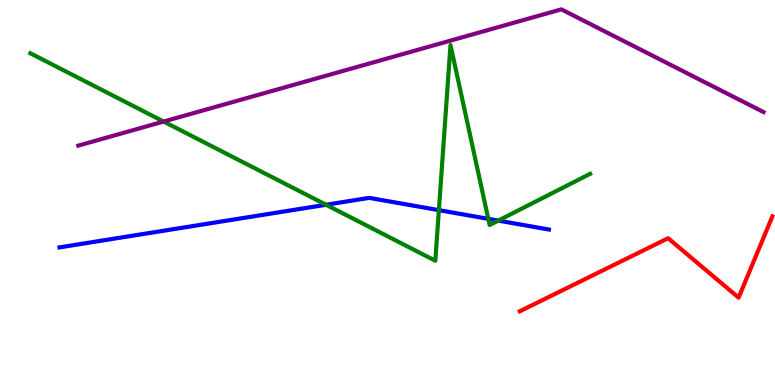[{'lines': ['blue', 'red'], 'intersections': []}, {'lines': ['green', 'red'], 'intersections': []}, {'lines': ['purple', 'red'], 'intersections': []}, {'lines': ['blue', 'green'], 'intersections': [{'x': 4.21, 'y': 4.68}, {'x': 5.66, 'y': 4.54}, {'x': 6.3, 'y': 4.32}, {'x': 6.43, 'y': 4.27}]}, {'lines': ['blue', 'purple'], 'intersections': []}, {'lines': ['green', 'purple'], 'intersections': [{'x': 2.11, 'y': 6.84}]}]